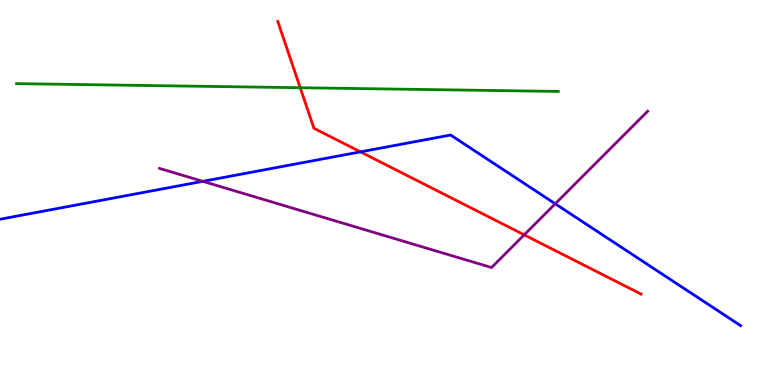[{'lines': ['blue', 'red'], 'intersections': [{'x': 4.65, 'y': 6.06}]}, {'lines': ['green', 'red'], 'intersections': [{'x': 3.87, 'y': 7.72}]}, {'lines': ['purple', 'red'], 'intersections': [{'x': 6.76, 'y': 3.9}]}, {'lines': ['blue', 'green'], 'intersections': []}, {'lines': ['blue', 'purple'], 'intersections': [{'x': 2.62, 'y': 5.29}, {'x': 7.16, 'y': 4.71}]}, {'lines': ['green', 'purple'], 'intersections': []}]